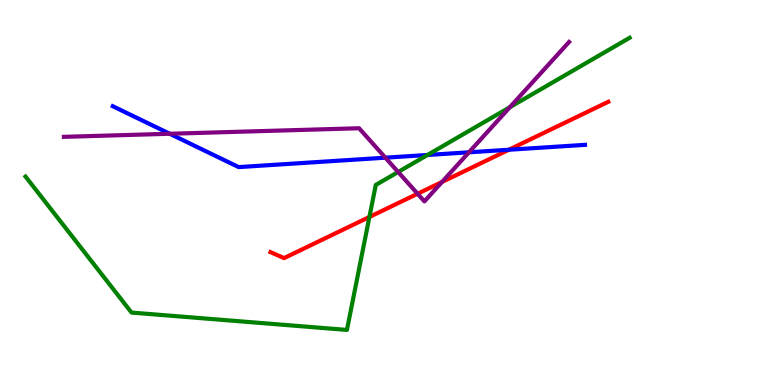[{'lines': ['blue', 'red'], 'intersections': [{'x': 6.57, 'y': 6.11}]}, {'lines': ['green', 'red'], 'intersections': [{'x': 4.77, 'y': 4.36}]}, {'lines': ['purple', 'red'], 'intersections': [{'x': 5.39, 'y': 4.97}, {'x': 5.7, 'y': 5.27}]}, {'lines': ['blue', 'green'], 'intersections': [{'x': 5.52, 'y': 5.97}]}, {'lines': ['blue', 'purple'], 'intersections': [{'x': 2.19, 'y': 6.53}, {'x': 4.97, 'y': 5.9}, {'x': 6.05, 'y': 6.04}]}, {'lines': ['green', 'purple'], 'intersections': [{'x': 5.14, 'y': 5.53}, {'x': 6.58, 'y': 7.21}]}]